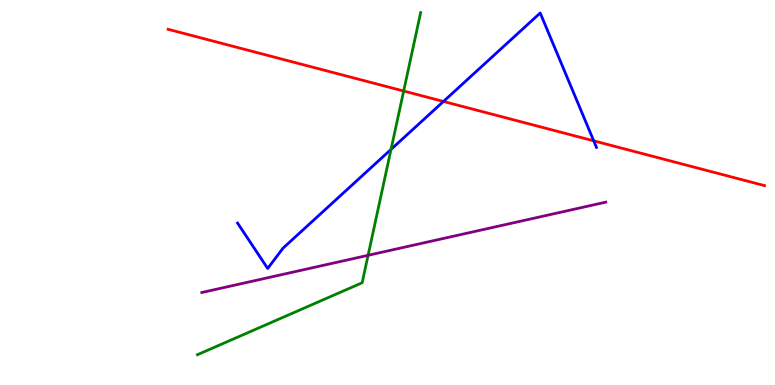[{'lines': ['blue', 'red'], 'intersections': [{'x': 5.72, 'y': 7.36}, {'x': 7.66, 'y': 6.34}]}, {'lines': ['green', 'red'], 'intersections': [{'x': 5.21, 'y': 7.64}]}, {'lines': ['purple', 'red'], 'intersections': []}, {'lines': ['blue', 'green'], 'intersections': [{'x': 5.05, 'y': 6.12}]}, {'lines': ['blue', 'purple'], 'intersections': []}, {'lines': ['green', 'purple'], 'intersections': [{'x': 4.75, 'y': 3.37}]}]